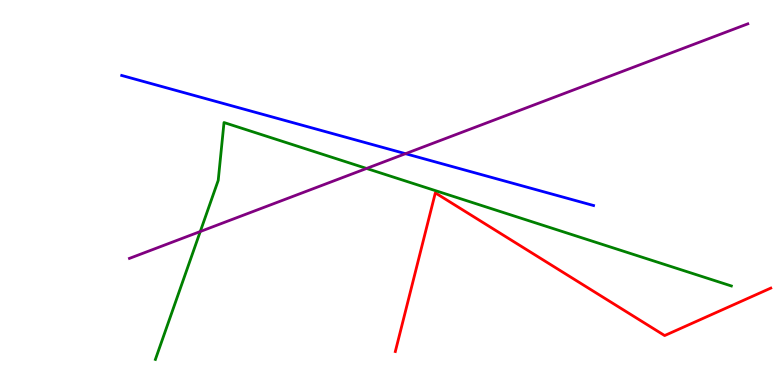[{'lines': ['blue', 'red'], 'intersections': []}, {'lines': ['green', 'red'], 'intersections': []}, {'lines': ['purple', 'red'], 'intersections': []}, {'lines': ['blue', 'green'], 'intersections': []}, {'lines': ['blue', 'purple'], 'intersections': [{'x': 5.23, 'y': 6.01}]}, {'lines': ['green', 'purple'], 'intersections': [{'x': 2.58, 'y': 3.99}, {'x': 4.73, 'y': 5.62}]}]